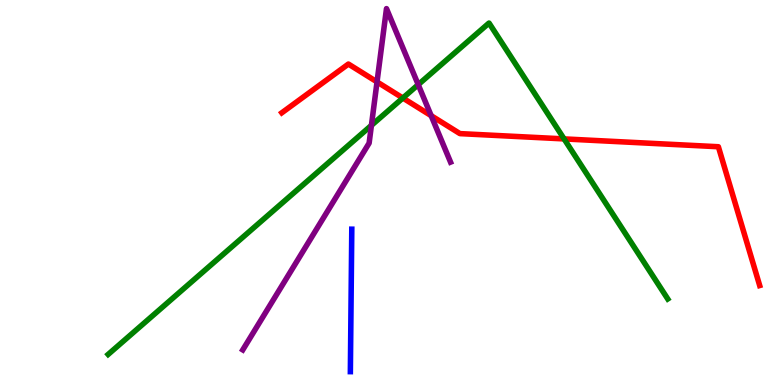[{'lines': ['blue', 'red'], 'intersections': []}, {'lines': ['green', 'red'], 'intersections': [{'x': 5.2, 'y': 7.45}, {'x': 7.28, 'y': 6.39}]}, {'lines': ['purple', 'red'], 'intersections': [{'x': 4.86, 'y': 7.87}, {'x': 5.56, 'y': 7.0}]}, {'lines': ['blue', 'green'], 'intersections': []}, {'lines': ['blue', 'purple'], 'intersections': []}, {'lines': ['green', 'purple'], 'intersections': [{'x': 4.79, 'y': 6.74}, {'x': 5.4, 'y': 7.8}]}]